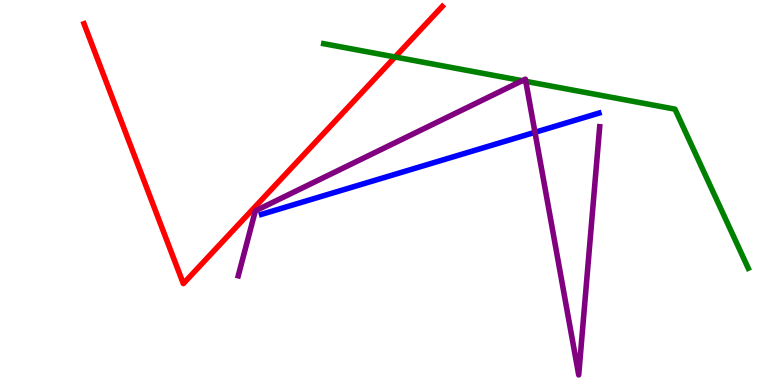[{'lines': ['blue', 'red'], 'intersections': []}, {'lines': ['green', 'red'], 'intersections': [{'x': 5.1, 'y': 8.52}]}, {'lines': ['purple', 'red'], 'intersections': []}, {'lines': ['blue', 'green'], 'intersections': []}, {'lines': ['blue', 'purple'], 'intersections': [{'x': 6.9, 'y': 6.56}]}, {'lines': ['green', 'purple'], 'intersections': [{'x': 6.74, 'y': 7.9}, {'x': 6.78, 'y': 7.89}]}]